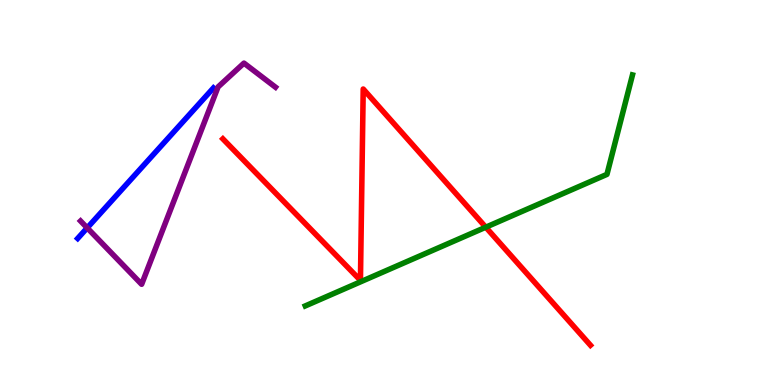[{'lines': ['blue', 'red'], 'intersections': []}, {'lines': ['green', 'red'], 'intersections': [{'x': 6.27, 'y': 4.1}]}, {'lines': ['purple', 'red'], 'intersections': []}, {'lines': ['blue', 'green'], 'intersections': []}, {'lines': ['blue', 'purple'], 'intersections': [{'x': 1.13, 'y': 4.08}]}, {'lines': ['green', 'purple'], 'intersections': []}]